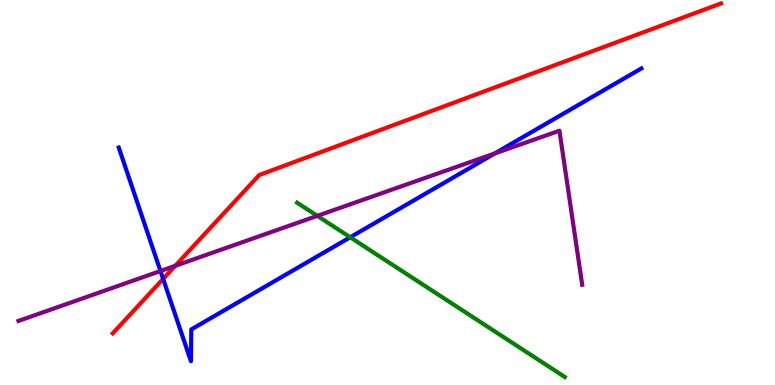[{'lines': ['blue', 'red'], 'intersections': [{'x': 2.11, 'y': 2.76}]}, {'lines': ['green', 'red'], 'intersections': []}, {'lines': ['purple', 'red'], 'intersections': [{'x': 2.26, 'y': 3.1}]}, {'lines': ['blue', 'green'], 'intersections': [{'x': 4.52, 'y': 3.84}]}, {'lines': ['blue', 'purple'], 'intersections': [{'x': 2.07, 'y': 2.96}, {'x': 6.38, 'y': 6.01}]}, {'lines': ['green', 'purple'], 'intersections': [{'x': 4.09, 'y': 4.39}]}]